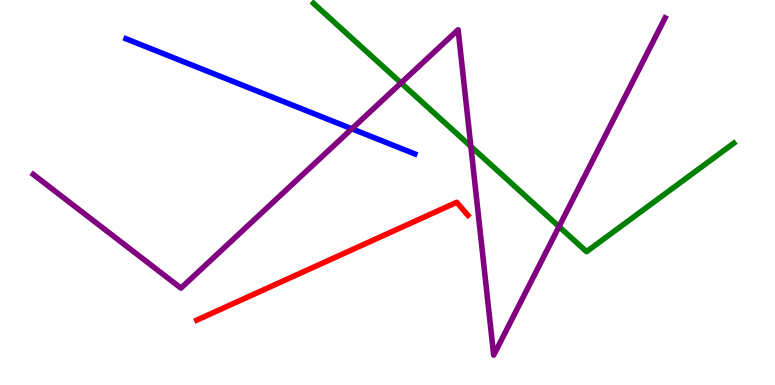[{'lines': ['blue', 'red'], 'intersections': []}, {'lines': ['green', 'red'], 'intersections': []}, {'lines': ['purple', 'red'], 'intersections': []}, {'lines': ['blue', 'green'], 'intersections': []}, {'lines': ['blue', 'purple'], 'intersections': [{'x': 4.54, 'y': 6.65}]}, {'lines': ['green', 'purple'], 'intersections': [{'x': 5.17, 'y': 7.85}, {'x': 6.08, 'y': 6.2}, {'x': 7.21, 'y': 4.11}]}]